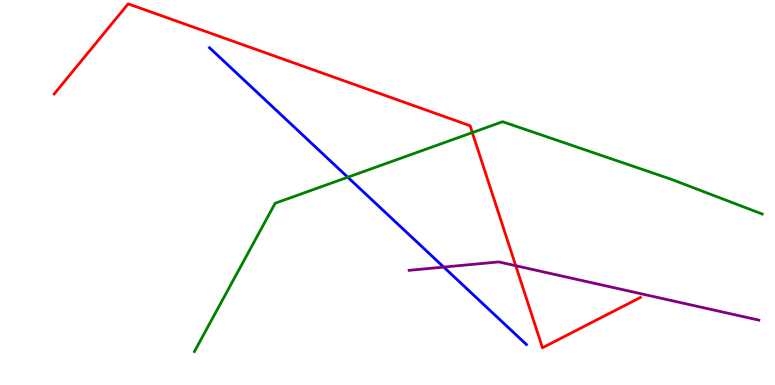[{'lines': ['blue', 'red'], 'intersections': []}, {'lines': ['green', 'red'], 'intersections': [{'x': 6.09, 'y': 6.56}]}, {'lines': ['purple', 'red'], 'intersections': [{'x': 6.65, 'y': 3.1}]}, {'lines': ['blue', 'green'], 'intersections': [{'x': 4.49, 'y': 5.4}]}, {'lines': ['blue', 'purple'], 'intersections': [{'x': 5.73, 'y': 3.06}]}, {'lines': ['green', 'purple'], 'intersections': []}]